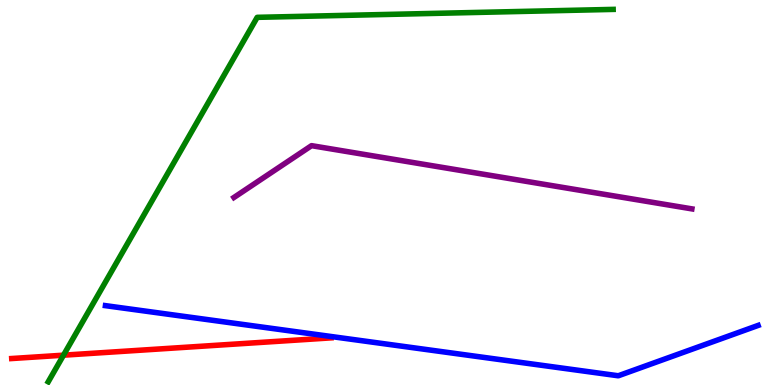[{'lines': ['blue', 'red'], 'intersections': []}, {'lines': ['green', 'red'], 'intersections': [{'x': 0.819, 'y': 0.775}]}, {'lines': ['purple', 'red'], 'intersections': []}, {'lines': ['blue', 'green'], 'intersections': []}, {'lines': ['blue', 'purple'], 'intersections': []}, {'lines': ['green', 'purple'], 'intersections': []}]